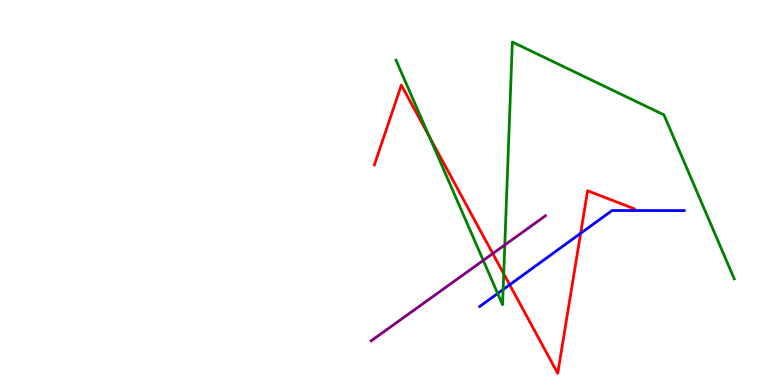[{'lines': ['blue', 'red'], 'intersections': [{'x': 6.58, 'y': 2.6}, {'x': 7.49, 'y': 3.94}]}, {'lines': ['green', 'red'], 'intersections': [{'x': 5.54, 'y': 6.45}, {'x': 6.5, 'y': 2.89}]}, {'lines': ['purple', 'red'], 'intersections': [{'x': 6.36, 'y': 3.41}]}, {'lines': ['blue', 'green'], 'intersections': [{'x': 6.42, 'y': 2.38}, {'x': 6.49, 'y': 2.48}]}, {'lines': ['blue', 'purple'], 'intersections': []}, {'lines': ['green', 'purple'], 'intersections': [{'x': 6.24, 'y': 3.24}, {'x': 6.51, 'y': 3.64}]}]